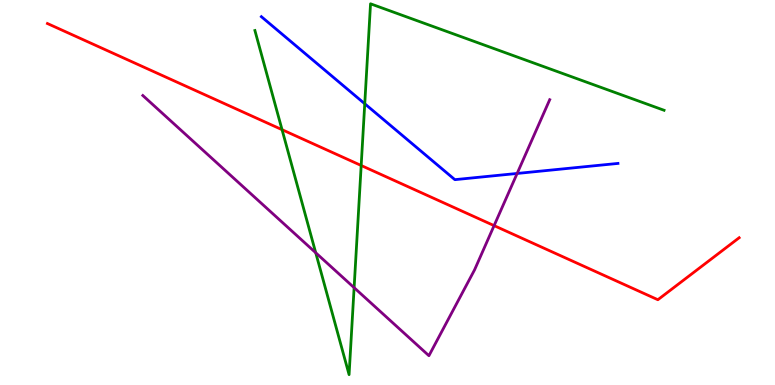[{'lines': ['blue', 'red'], 'intersections': []}, {'lines': ['green', 'red'], 'intersections': [{'x': 3.64, 'y': 6.63}, {'x': 4.66, 'y': 5.7}]}, {'lines': ['purple', 'red'], 'intersections': [{'x': 6.38, 'y': 4.14}]}, {'lines': ['blue', 'green'], 'intersections': [{'x': 4.71, 'y': 7.31}]}, {'lines': ['blue', 'purple'], 'intersections': [{'x': 6.67, 'y': 5.49}]}, {'lines': ['green', 'purple'], 'intersections': [{'x': 4.07, 'y': 3.44}, {'x': 4.57, 'y': 2.53}]}]